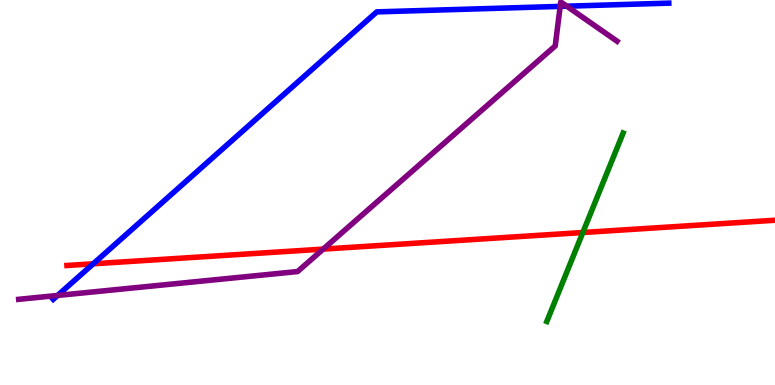[{'lines': ['blue', 'red'], 'intersections': [{'x': 1.2, 'y': 3.15}]}, {'lines': ['green', 'red'], 'intersections': [{'x': 7.52, 'y': 3.96}]}, {'lines': ['purple', 'red'], 'intersections': [{'x': 4.17, 'y': 3.53}]}, {'lines': ['blue', 'green'], 'intersections': []}, {'lines': ['blue', 'purple'], 'intersections': [{'x': 0.743, 'y': 2.33}, {'x': 7.23, 'y': 9.83}, {'x': 7.31, 'y': 9.84}]}, {'lines': ['green', 'purple'], 'intersections': []}]